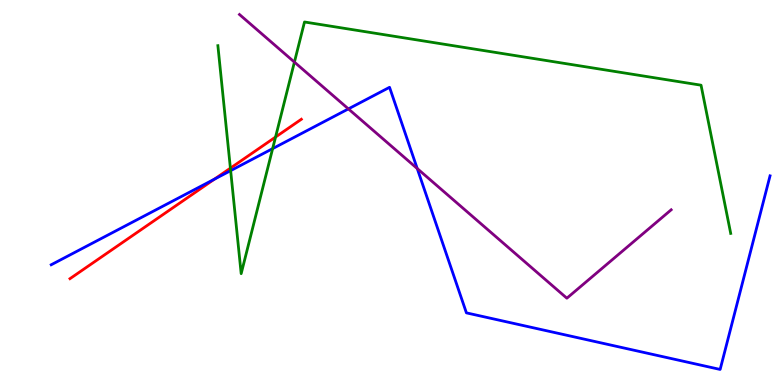[{'lines': ['blue', 'red'], 'intersections': [{'x': 2.77, 'y': 5.35}]}, {'lines': ['green', 'red'], 'intersections': [{'x': 2.97, 'y': 5.63}, {'x': 3.56, 'y': 6.44}]}, {'lines': ['purple', 'red'], 'intersections': []}, {'lines': ['blue', 'green'], 'intersections': [{'x': 2.98, 'y': 5.57}, {'x': 3.52, 'y': 6.14}]}, {'lines': ['blue', 'purple'], 'intersections': [{'x': 4.5, 'y': 7.17}, {'x': 5.38, 'y': 5.62}]}, {'lines': ['green', 'purple'], 'intersections': [{'x': 3.8, 'y': 8.39}]}]